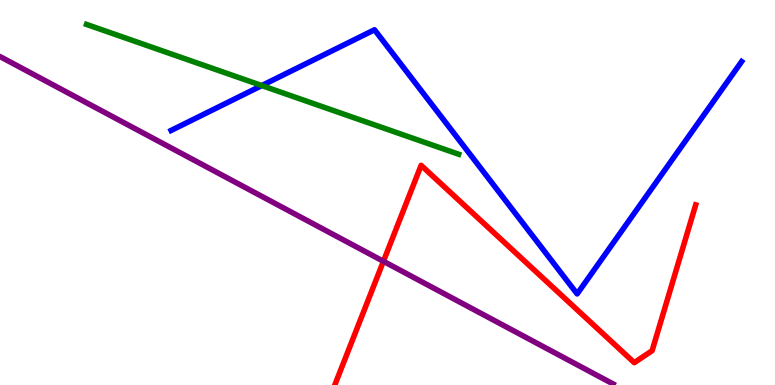[{'lines': ['blue', 'red'], 'intersections': []}, {'lines': ['green', 'red'], 'intersections': []}, {'lines': ['purple', 'red'], 'intersections': [{'x': 4.95, 'y': 3.21}]}, {'lines': ['blue', 'green'], 'intersections': [{'x': 3.38, 'y': 7.78}]}, {'lines': ['blue', 'purple'], 'intersections': []}, {'lines': ['green', 'purple'], 'intersections': []}]